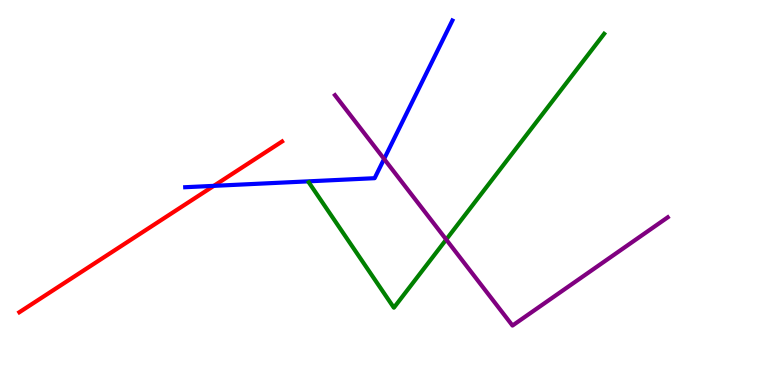[{'lines': ['blue', 'red'], 'intersections': [{'x': 2.76, 'y': 5.17}]}, {'lines': ['green', 'red'], 'intersections': []}, {'lines': ['purple', 'red'], 'intersections': []}, {'lines': ['blue', 'green'], 'intersections': []}, {'lines': ['blue', 'purple'], 'intersections': [{'x': 4.96, 'y': 5.87}]}, {'lines': ['green', 'purple'], 'intersections': [{'x': 5.76, 'y': 3.78}]}]